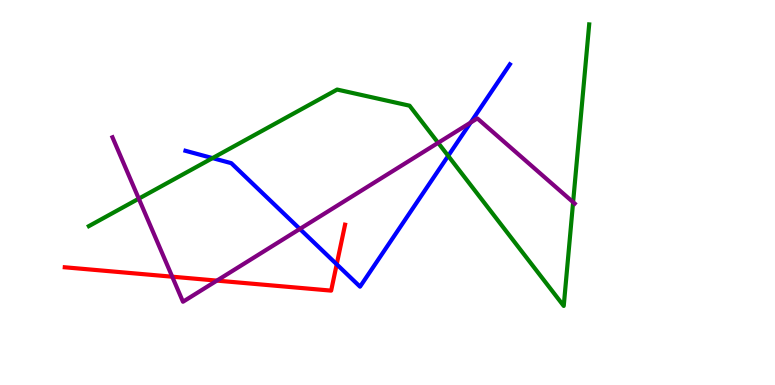[{'lines': ['blue', 'red'], 'intersections': [{'x': 4.34, 'y': 3.14}]}, {'lines': ['green', 'red'], 'intersections': []}, {'lines': ['purple', 'red'], 'intersections': [{'x': 2.22, 'y': 2.81}, {'x': 2.8, 'y': 2.71}]}, {'lines': ['blue', 'green'], 'intersections': [{'x': 2.74, 'y': 5.89}, {'x': 5.78, 'y': 5.95}]}, {'lines': ['blue', 'purple'], 'intersections': [{'x': 3.87, 'y': 4.05}, {'x': 6.07, 'y': 6.82}]}, {'lines': ['green', 'purple'], 'intersections': [{'x': 1.79, 'y': 4.84}, {'x': 5.65, 'y': 6.29}, {'x': 7.4, 'y': 4.75}]}]